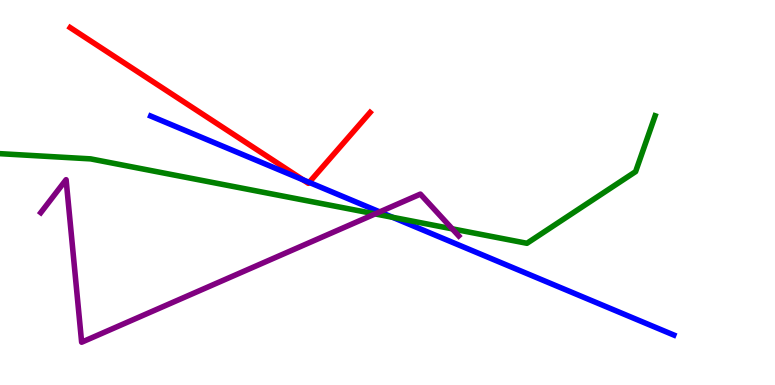[{'lines': ['blue', 'red'], 'intersections': [{'x': 3.91, 'y': 5.33}, {'x': 3.99, 'y': 5.26}]}, {'lines': ['green', 'red'], 'intersections': []}, {'lines': ['purple', 'red'], 'intersections': []}, {'lines': ['blue', 'green'], 'intersections': [{'x': 5.07, 'y': 4.36}]}, {'lines': ['blue', 'purple'], 'intersections': [{'x': 4.9, 'y': 4.5}]}, {'lines': ['green', 'purple'], 'intersections': [{'x': 4.84, 'y': 4.44}, {'x': 5.84, 'y': 4.06}]}]